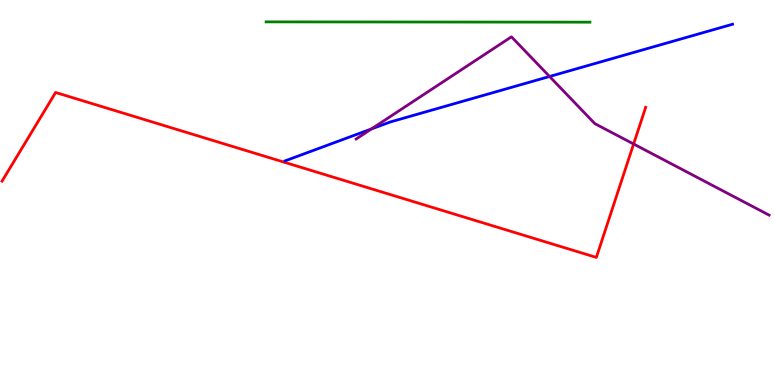[{'lines': ['blue', 'red'], 'intersections': []}, {'lines': ['green', 'red'], 'intersections': []}, {'lines': ['purple', 'red'], 'intersections': [{'x': 8.18, 'y': 6.26}]}, {'lines': ['blue', 'green'], 'intersections': []}, {'lines': ['blue', 'purple'], 'intersections': [{'x': 4.79, 'y': 6.65}, {'x': 7.09, 'y': 8.01}]}, {'lines': ['green', 'purple'], 'intersections': []}]